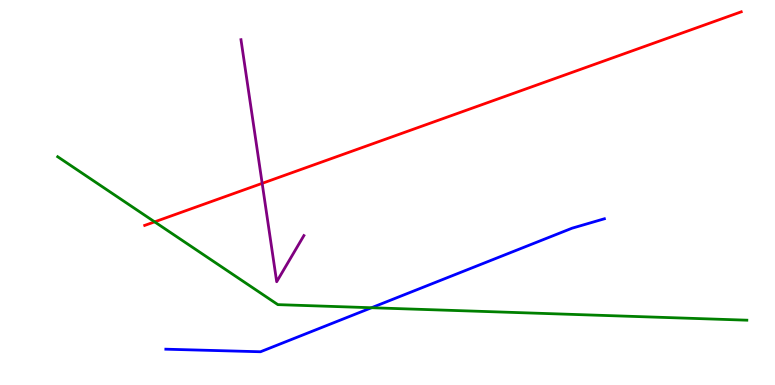[{'lines': ['blue', 'red'], 'intersections': []}, {'lines': ['green', 'red'], 'intersections': [{'x': 2.0, 'y': 4.24}]}, {'lines': ['purple', 'red'], 'intersections': [{'x': 3.38, 'y': 5.24}]}, {'lines': ['blue', 'green'], 'intersections': [{'x': 4.79, 'y': 2.01}]}, {'lines': ['blue', 'purple'], 'intersections': []}, {'lines': ['green', 'purple'], 'intersections': []}]